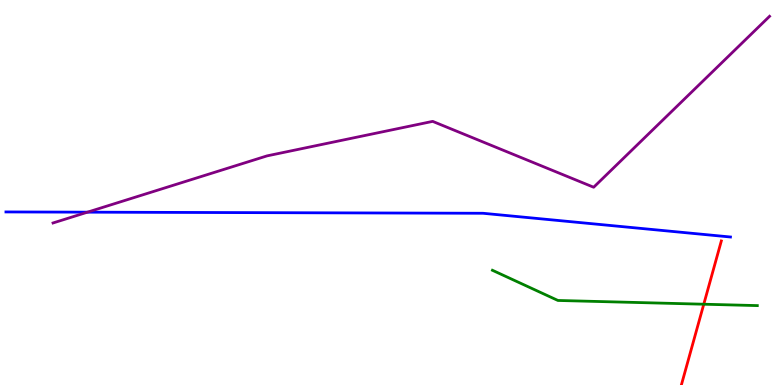[{'lines': ['blue', 'red'], 'intersections': []}, {'lines': ['green', 'red'], 'intersections': [{'x': 9.08, 'y': 2.1}]}, {'lines': ['purple', 'red'], 'intersections': []}, {'lines': ['blue', 'green'], 'intersections': []}, {'lines': ['blue', 'purple'], 'intersections': [{'x': 1.13, 'y': 4.49}]}, {'lines': ['green', 'purple'], 'intersections': []}]